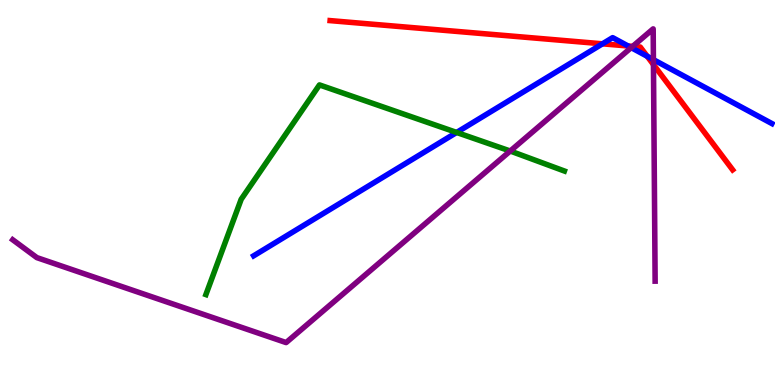[{'lines': ['blue', 'red'], 'intersections': [{'x': 7.77, 'y': 8.86}, {'x': 8.11, 'y': 8.81}, {'x': 8.35, 'y': 8.54}]}, {'lines': ['green', 'red'], 'intersections': []}, {'lines': ['purple', 'red'], 'intersections': [{'x': 8.16, 'y': 8.8}, {'x': 8.43, 'y': 8.32}]}, {'lines': ['blue', 'green'], 'intersections': [{'x': 5.89, 'y': 6.56}]}, {'lines': ['blue', 'purple'], 'intersections': [{'x': 8.14, 'y': 8.76}, {'x': 8.43, 'y': 8.45}]}, {'lines': ['green', 'purple'], 'intersections': [{'x': 6.58, 'y': 6.08}]}]